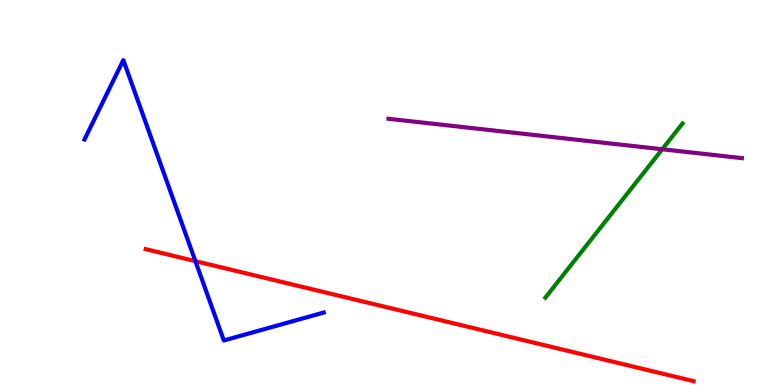[{'lines': ['blue', 'red'], 'intersections': [{'x': 2.52, 'y': 3.22}]}, {'lines': ['green', 'red'], 'intersections': []}, {'lines': ['purple', 'red'], 'intersections': []}, {'lines': ['blue', 'green'], 'intersections': []}, {'lines': ['blue', 'purple'], 'intersections': []}, {'lines': ['green', 'purple'], 'intersections': [{'x': 8.55, 'y': 6.12}]}]